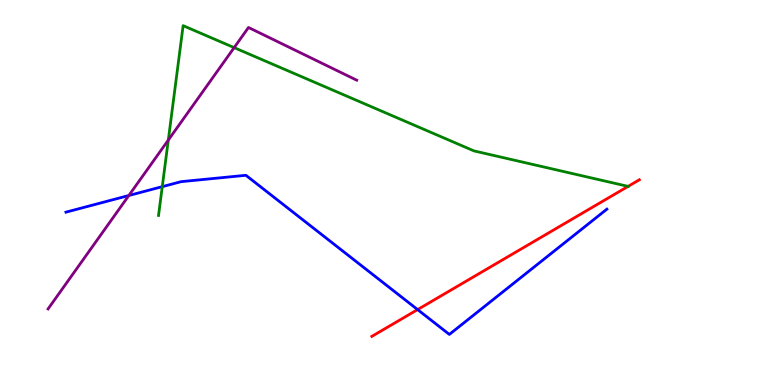[{'lines': ['blue', 'red'], 'intersections': [{'x': 5.39, 'y': 1.96}]}, {'lines': ['green', 'red'], 'intersections': [{'x': 8.1, 'y': 5.16}]}, {'lines': ['purple', 'red'], 'intersections': []}, {'lines': ['blue', 'green'], 'intersections': [{'x': 2.09, 'y': 5.15}]}, {'lines': ['blue', 'purple'], 'intersections': [{'x': 1.66, 'y': 4.92}]}, {'lines': ['green', 'purple'], 'intersections': [{'x': 2.17, 'y': 6.36}, {'x': 3.02, 'y': 8.76}]}]